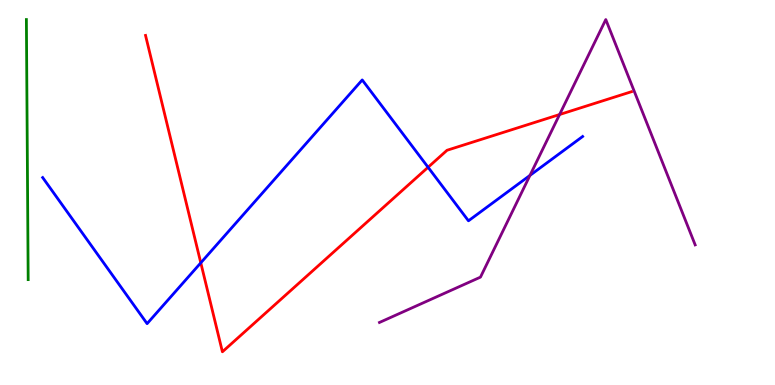[{'lines': ['blue', 'red'], 'intersections': [{'x': 2.59, 'y': 3.17}, {'x': 5.52, 'y': 5.66}]}, {'lines': ['green', 'red'], 'intersections': []}, {'lines': ['purple', 'red'], 'intersections': [{'x': 7.22, 'y': 7.03}]}, {'lines': ['blue', 'green'], 'intersections': []}, {'lines': ['blue', 'purple'], 'intersections': [{'x': 6.84, 'y': 5.44}]}, {'lines': ['green', 'purple'], 'intersections': []}]